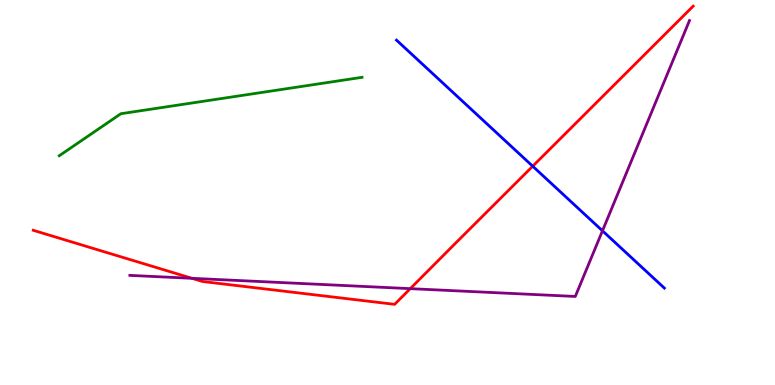[{'lines': ['blue', 'red'], 'intersections': [{'x': 6.87, 'y': 5.68}]}, {'lines': ['green', 'red'], 'intersections': []}, {'lines': ['purple', 'red'], 'intersections': [{'x': 2.48, 'y': 2.77}, {'x': 5.29, 'y': 2.5}]}, {'lines': ['blue', 'green'], 'intersections': []}, {'lines': ['blue', 'purple'], 'intersections': [{'x': 7.77, 'y': 4.01}]}, {'lines': ['green', 'purple'], 'intersections': []}]